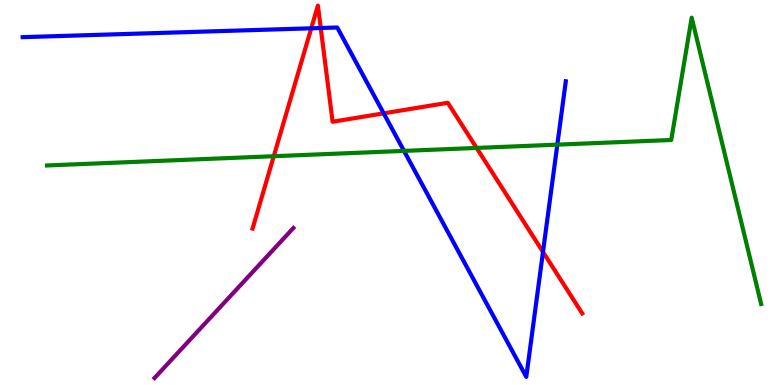[{'lines': ['blue', 'red'], 'intersections': [{'x': 4.02, 'y': 9.26}, {'x': 4.14, 'y': 9.27}, {'x': 4.95, 'y': 7.06}, {'x': 7.01, 'y': 3.46}]}, {'lines': ['green', 'red'], 'intersections': [{'x': 3.53, 'y': 5.94}, {'x': 6.15, 'y': 6.16}]}, {'lines': ['purple', 'red'], 'intersections': []}, {'lines': ['blue', 'green'], 'intersections': [{'x': 5.21, 'y': 6.08}, {'x': 7.19, 'y': 6.24}]}, {'lines': ['blue', 'purple'], 'intersections': []}, {'lines': ['green', 'purple'], 'intersections': []}]